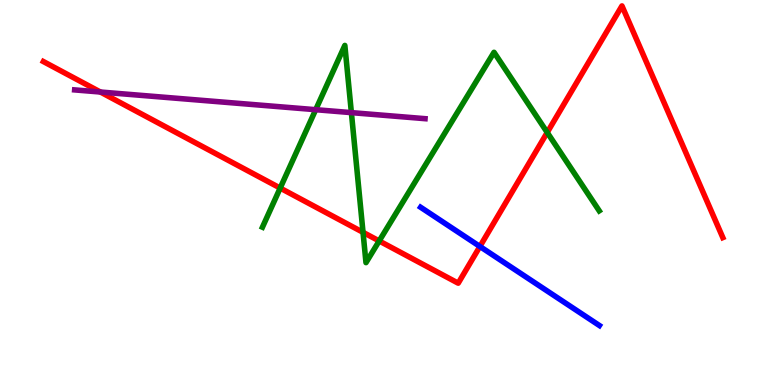[{'lines': ['blue', 'red'], 'intersections': [{'x': 6.19, 'y': 3.6}]}, {'lines': ['green', 'red'], 'intersections': [{'x': 3.62, 'y': 5.12}, {'x': 4.68, 'y': 3.97}, {'x': 4.89, 'y': 3.74}, {'x': 7.06, 'y': 6.56}]}, {'lines': ['purple', 'red'], 'intersections': [{'x': 1.3, 'y': 7.61}]}, {'lines': ['blue', 'green'], 'intersections': []}, {'lines': ['blue', 'purple'], 'intersections': []}, {'lines': ['green', 'purple'], 'intersections': [{'x': 4.07, 'y': 7.15}, {'x': 4.53, 'y': 7.07}]}]